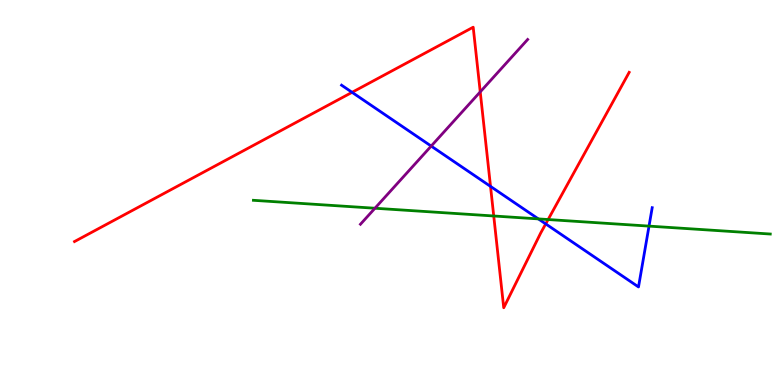[{'lines': ['blue', 'red'], 'intersections': [{'x': 4.54, 'y': 7.6}, {'x': 6.33, 'y': 5.16}, {'x': 7.04, 'y': 4.18}]}, {'lines': ['green', 'red'], 'intersections': [{'x': 6.37, 'y': 4.39}, {'x': 7.07, 'y': 4.3}]}, {'lines': ['purple', 'red'], 'intersections': [{'x': 6.2, 'y': 7.61}]}, {'lines': ['blue', 'green'], 'intersections': [{'x': 6.95, 'y': 4.31}, {'x': 8.37, 'y': 4.13}]}, {'lines': ['blue', 'purple'], 'intersections': [{'x': 5.56, 'y': 6.21}]}, {'lines': ['green', 'purple'], 'intersections': [{'x': 4.84, 'y': 4.59}]}]